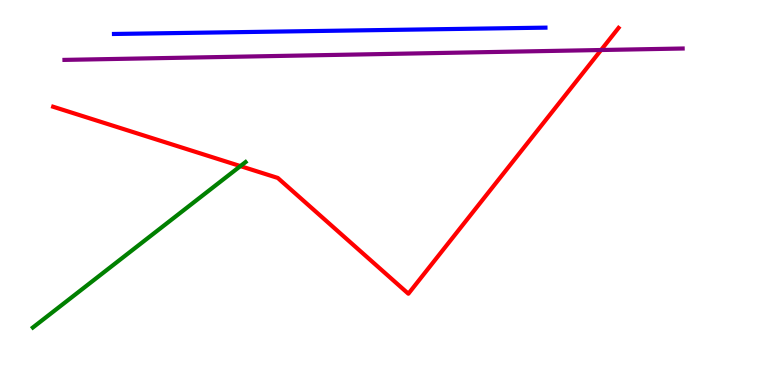[{'lines': ['blue', 'red'], 'intersections': []}, {'lines': ['green', 'red'], 'intersections': [{'x': 3.1, 'y': 5.69}]}, {'lines': ['purple', 'red'], 'intersections': [{'x': 7.76, 'y': 8.7}]}, {'lines': ['blue', 'green'], 'intersections': []}, {'lines': ['blue', 'purple'], 'intersections': []}, {'lines': ['green', 'purple'], 'intersections': []}]